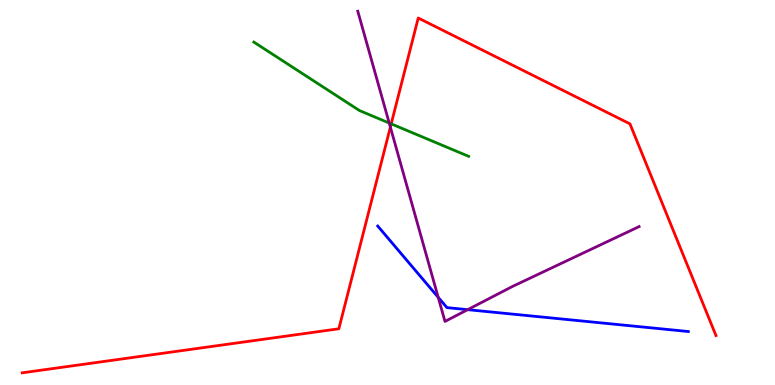[{'lines': ['blue', 'red'], 'intersections': []}, {'lines': ['green', 'red'], 'intersections': [{'x': 5.05, 'y': 6.78}]}, {'lines': ['purple', 'red'], 'intersections': [{'x': 5.04, 'y': 6.7}]}, {'lines': ['blue', 'green'], 'intersections': []}, {'lines': ['blue', 'purple'], 'intersections': [{'x': 5.65, 'y': 2.28}, {'x': 6.03, 'y': 1.96}]}, {'lines': ['green', 'purple'], 'intersections': [{'x': 5.02, 'y': 6.8}]}]